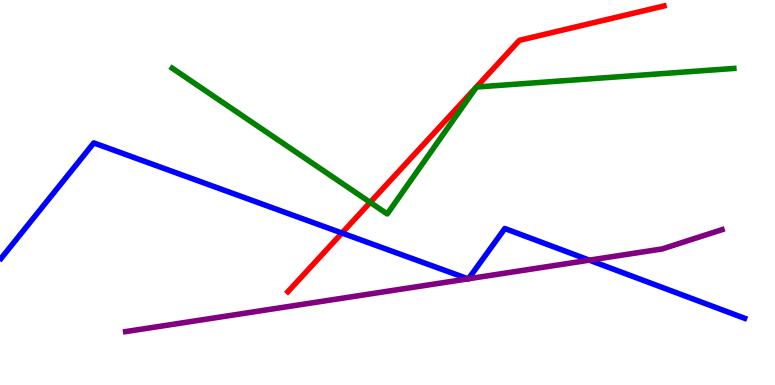[{'lines': ['blue', 'red'], 'intersections': [{'x': 4.41, 'y': 3.95}]}, {'lines': ['green', 'red'], 'intersections': [{'x': 4.78, 'y': 4.74}]}, {'lines': ['purple', 'red'], 'intersections': []}, {'lines': ['blue', 'green'], 'intersections': []}, {'lines': ['blue', 'purple'], 'intersections': [{'x': 6.04, 'y': 2.76}, {'x': 6.04, 'y': 2.76}, {'x': 7.6, 'y': 3.24}]}, {'lines': ['green', 'purple'], 'intersections': []}]